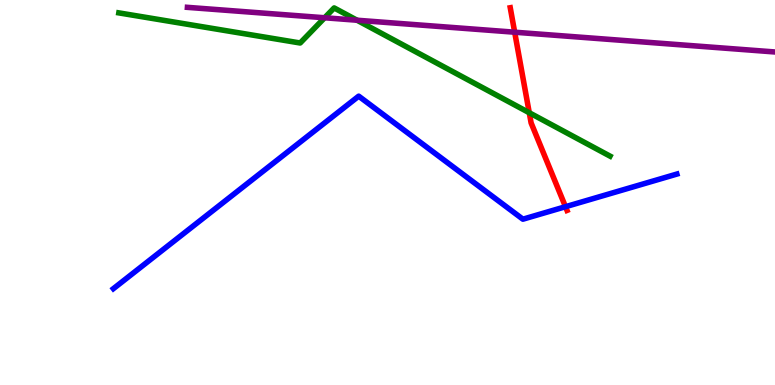[{'lines': ['blue', 'red'], 'intersections': [{'x': 7.3, 'y': 4.63}]}, {'lines': ['green', 'red'], 'intersections': [{'x': 6.83, 'y': 7.07}]}, {'lines': ['purple', 'red'], 'intersections': [{'x': 6.64, 'y': 9.16}]}, {'lines': ['blue', 'green'], 'intersections': []}, {'lines': ['blue', 'purple'], 'intersections': []}, {'lines': ['green', 'purple'], 'intersections': [{'x': 4.19, 'y': 9.54}, {'x': 4.61, 'y': 9.47}]}]